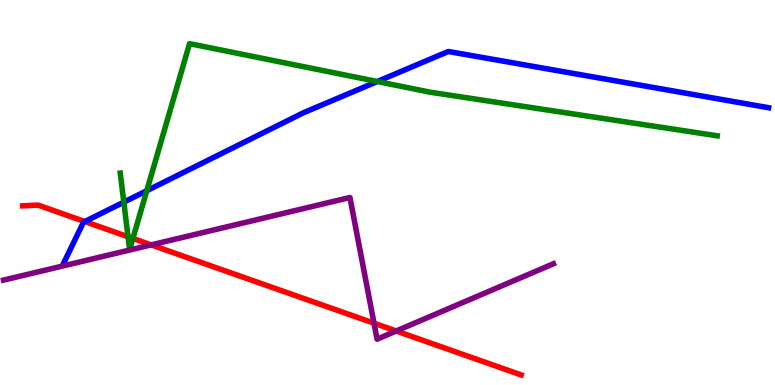[{'lines': ['blue', 'red'], 'intersections': [{'x': 1.09, 'y': 4.25}]}, {'lines': ['green', 'red'], 'intersections': [{'x': 1.65, 'y': 3.85}, {'x': 1.71, 'y': 3.81}]}, {'lines': ['purple', 'red'], 'intersections': [{'x': 1.95, 'y': 3.64}, {'x': 4.83, 'y': 1.61}, {'x': 5.11, 'y': 1.4}]}, {'lines': ['blue', 'green'], 'intersections': [{'x': 1.6, 'y': 4.75}, {'x': 1.89, 'y': 5.05}, {'x': 4.87, 'y': 7.88}]}, {'lines': ['blue', 'purple'], 'intersections': []}, {'lines': ['green', 'purple'], 'intersections': []}]